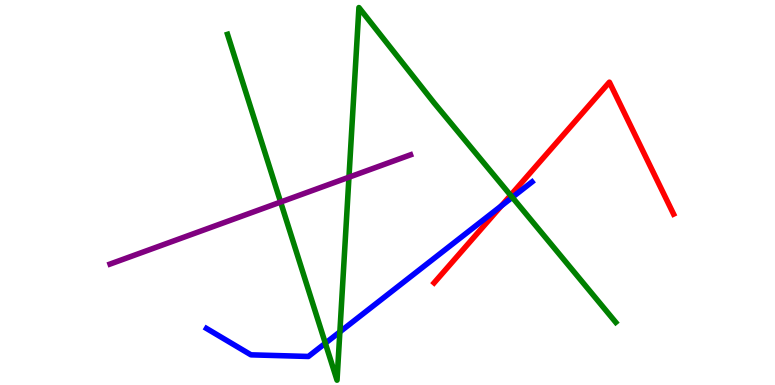[{'lines': ['blue', 'red'], 'intersections': [{'x': 6.47, 'y': 4.65}]}, {'lines': ['green', 'red'], 'intersections': [{'x': 6.59, 'y': 4.93}]}, {'lines': ['purple', 'red'], 'intersections': []}, {'lines': ['blue', 'green'], 'intersections': [{'x': 4.2, 'y': 1.08}, {'x': 4.39, 'y': 1.38}, {'x': 6.61, 'y': 4.87}]}, {'lines': ['blue', 'purple'], 'intersections': []}, {'lines': ['green', 'purple'], 'intersections': [{'x': 3.62, 'y': 4.75}, {'x': 4.5, 'y': 5.4}]}]